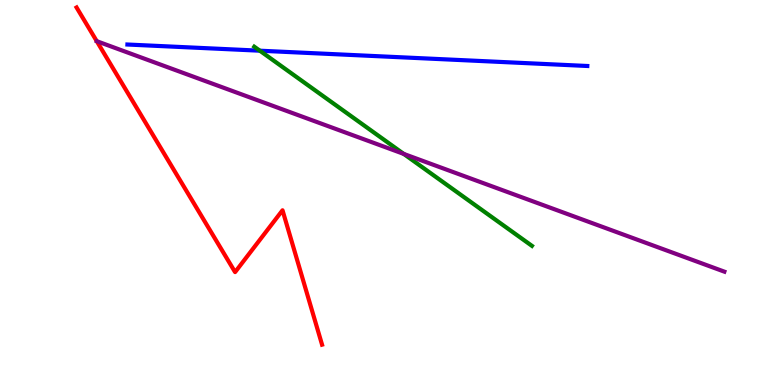[{'lines': ['blue', 'red'], 'intersections': []}, {'lines': ['green', 'red'], 'intersections': []}, {'lines': ['purple', 'red'], 'intersections': []}, {'lines': ['blue', 'green'], 'intersections': [{'x': 3.35, 'y': 8.68}]}, {'lines': ['blue', 'purple'], 'intersections': []}, {'lines': ['green', 'purple'], 'intersections': [{'x': 5.21, 'y': 6.0}]}]